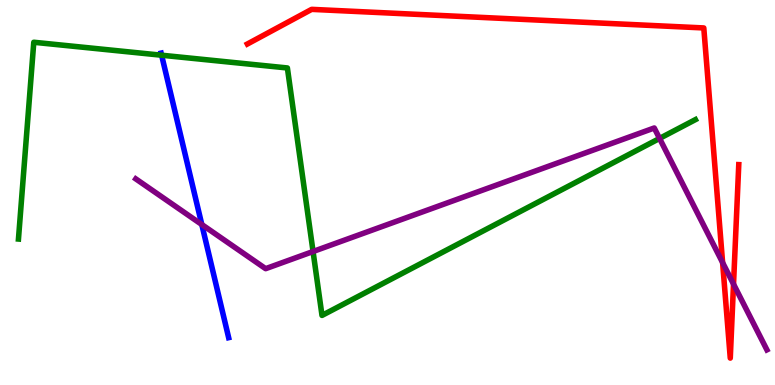[{'lines': ['blue', 'red'], 'intersections': []}, {'lines': ['green', 'red'], 'intersections': []}, {'lines': ['purple', 'red'], 'intersections': [{'x': 9.32, 'y': 3.18}, {'x': 9.46, 'y': 2.62}]}, {'lines': ['blue', 'green'], 'intersections': [{'x': 2.09, 'y': 8.57}]}, {'lines': ['blue', 'purple'], 'intersections': [{'x': 2.6, 'y': 4.17}]}, {'lines': ['green', 'purple'], 'intersections': [{'x': 4.04, 'y': 3.47}, {'x': 8.51, 'y': 6.4}]}]